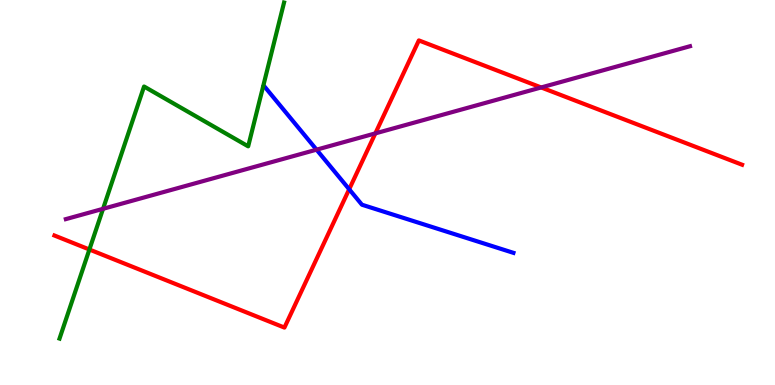[{'lines': ['blue', 'red'], 'intersections': [{'x': 4.51, 'y': 5.08}]}, {'lines': ['green', 'red'], 'intersections': [{'x': 1.15, 'y': 3.52}]}, {'lines': ['purple', 'red'], 'intersections': [{'x': 4.84, 'y': 6.54}, {'x': 6.98, 'y': 7.73}]}, {'lines': ['blue', 'green'], 'intersections': []}, {'lines': ['blue', 'purple'], 'intersections': [{'x': 4.08, 'y': 6.11}]}, {'lines': ['green', 'purple'], 'intersections': [{'x': 1.33, 'y': 4.58}]}]